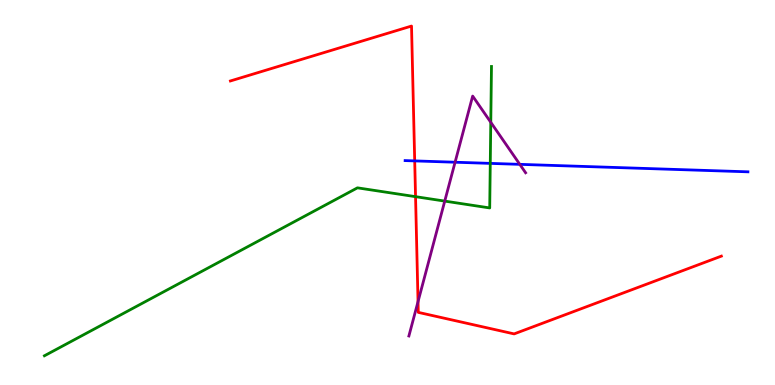[{'lines': ['blue', 'red'], 'intersections': [{'x': 5.35, 'y': 5.82}]}, {'lines': ['green', 'red'], 'intersections': [{'x': 5.36, 'y': 4.89}]}, {'lines': ['purple', 'red'], 'intersections': [{'x': 5.39, 'y': 2.17}]}, {'lines': ['blue', 'green'], 'intersections': [{'x': 6.33, 'y': 5.76}]}, {'lines': ['blue', 'purple'], 'intersections': [{'x': 5.87, 'y': 5.79}, {'x': 6.71, 'y': 5.73}]}, {'lines': ['green', 'purple'], 'intersections': [{'x': 5.74, 'y': 4.78}, {'x': 6.33, 'y': 6.82}]}]